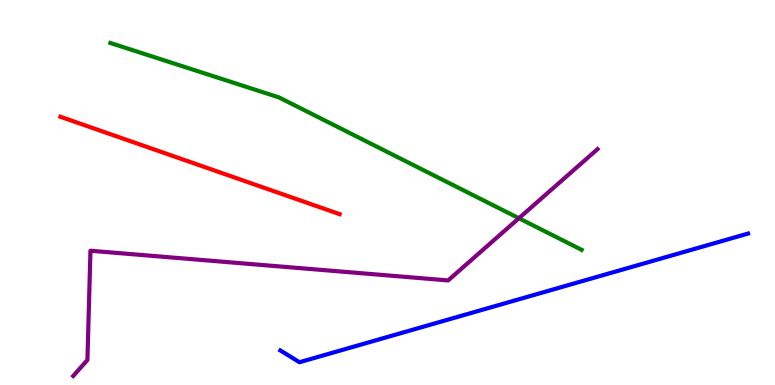[{'lines': ['blue', 'red'], 'intersections': []}, {'lines': ['green', 'red'], 'intersections': []}, {'lines': ['purple', 'red'], 'intersections': []}, {'lines': ['blue', 'green'], 'intersections': []}, {'lines': ['blue', 'purple'], 'intersections': []}, {'lines': ['green', 'purple'], 'intersections': [{'x': 6.7, 'y': 4.33}]}]